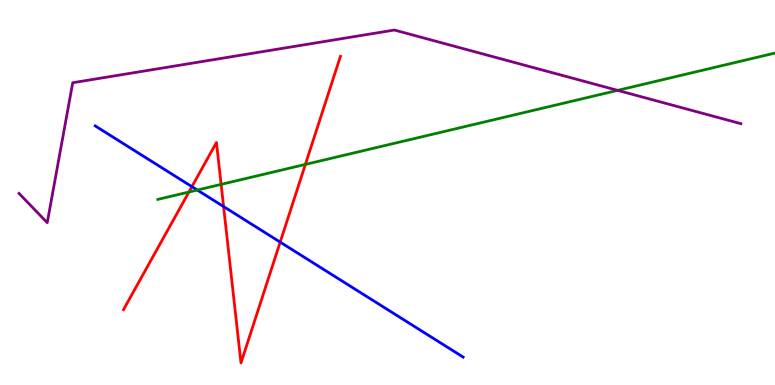[{'lines': ['blue', 'red'], 'intersections': [{'x': 2.48, 'y': 5.15}, {'x': 2.89, 'y': 4.63}, {'x': 3.62, 'y': 3.71}]}, {'lines': ['green', 'red'], 'intersections': [{'x': 2.44, 'y': 5.01}, {'x': 2.85, 'y': 5.21}, {'x': 3.94, 'y': 5.73}]}, {'lines': ['purple', 'red'], 'intersections': []}, {'lines': ['blue', 'green'], 'intersections': [{'x': 2.55, 'y': 5.06}]}, {'lines': ['blue', 'purple'], 'intersections': []}, {'lines': ['green', 'purple'], 'intersections': [{'x': 7.97, 'y': 7.65}]}]